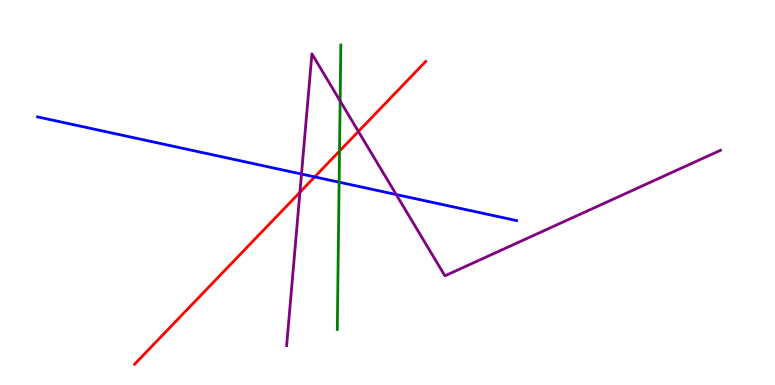[{'lines': ['blue', 'red'], 'intersections': [{'x': 4.06, 'y': 5.41}]}, {'lines': ['green', 'red'], 'intersections': [{'x': 4.38, 'y': 6.08}]}, {'lines': ['purple', 'red'], 'intersections': [{'x': 3.87, 'y': 5.01}, {'x': 4.62, 'y': 6.59}]}, {'lines': ['blue', 'green'], 'intersections': [{'x': 4.38, 'y': 5.27}]}, {'lines': ['blue', 'purple'], 'intersections': [{'x': 3.89, 'y': 5.48}, {'x': 5.11, 'y': 4.95}]}, {'lines': ['green', 'purple'], 'intersections': [{'x': 4.39, 'y': 7.38}]}]